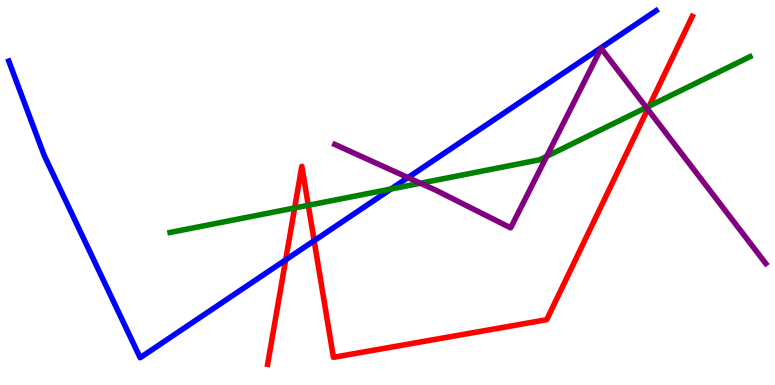[{'lines': ['blue', 'red'], 'intersections': [{'x': 3.69, 'y': 3.25}, {'x': 4.05, 'y': 3.75}]}, {'lines': ['green', 'red'], 'intersections': [{'x': 3.8, 'y': 4.6}, {'x': 3.98, 'y': 4.67}, {'x': 8.38, 'y': 7.25}]}, {'lines': ['purple', 'red'], 'intersections': [{'x': 8.36, 'y': 7.16}]}, {'lines': ['blue', 'green'], 'intersections': [{'x': 5.05, 'y': 5.09}]}, {'lines': ['blue', 'purple'], 'intersections': [{'x': 5.26, 'y': 5.39}]}, {'lines': ['green', 'purple'], 'intersections': [{'x': 5.42, 'y': 5.24}, {'x': 7.05, 'y': 5.94}, {'x': 8.34, 'y': 7.21}]}]